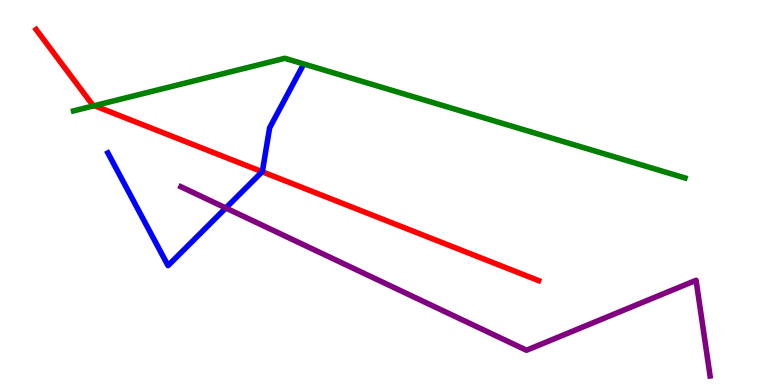[{'lines': ['blue', 'red'], 'intersections': [{'x': 3.38, 'y': 5.54}]}, {'lines': ['green', 'red'], 'intersections': [{'x': 1.22, 'y': 7.25}]}, {'lines': ['purple', 'red'], 'intersections': []}, {'lines': ['blue', 'green'], 'intersections': []}, {'lines': ['blue', 'purple'], 'intersections': [{'x': 2.91, 'y': 4.6}]}, {'lines': ['green', 'purple'], 'intersections': []}]